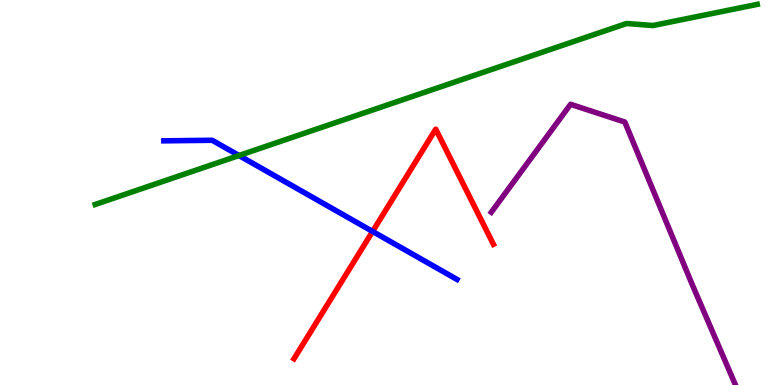[{'lines': ['blue', 'red'], 'intersections': [{'x': 4.81, 'y': 3.99}]}, {'lines': ['green', 'red'], 'intersections': []}, {'lines': ['purple', 'red'], 'intersections': []}, {'lines': ['blue', 'green'], 'intersections': [{'x': 3.08, 'y': 5.96}]}, {'lines': ['blue', 'purple'], 'intersections': []}, {'lines': ['green', 'purple'], 'intersections': []}]